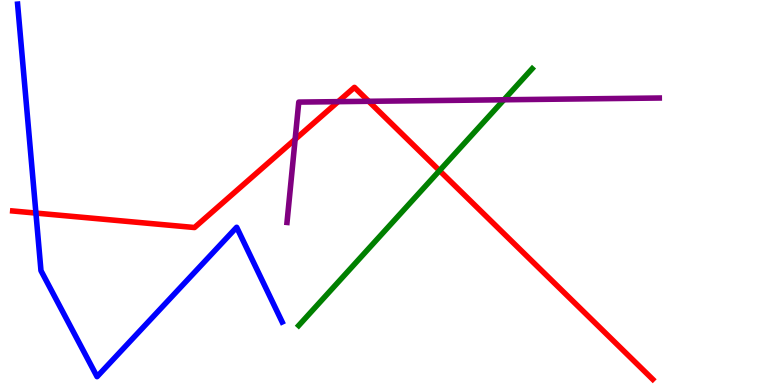[{'lines': ['blue', 'red'], 'intersections': [{'x': 0.464, 'y': 4.47}]}, {'lines': ['green', 'red'], 'intersections': [{'x': 5.67, 'y': 5.57}]}, {'lines': ['purple', 'red'], 'intersections': [{'x': 3.81, 'y': 6.38}, {'x': 4.36, 'y': 7.36}, {'x': 4.76, 'y': 7.37}]}, {'lines': ['blue', 'green'], 'intersections': []}, {'lines': ['blue', 'purple'], 'intersections': []}, {'lines': ['green', 'purple'], 'intersections': [{'x': 6.5, 'y': 7.41}]}]